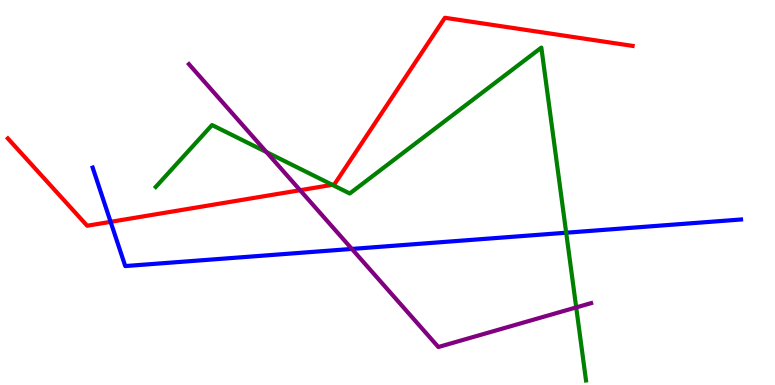[{'lines': ['blue', 'red'], 'intersections': [{'x': 1.43, 'y': 4.24}]}, {'lines': ['green', 'red'], 'intersections': [{'x': 4.29, 'y': 5.2}]}, {'lines': ['purple', 'red'], 'intersections': [{'x': 3.87, 'y': 5.06}]}, {'lines': ['blue', 'green'], 'intersections': [{'x': 7.31, 'y': 3.96}]}, {'lines': ['blue', 'purple'], 'intersections': [{'x': 4.54, 'y': 3.53}]}, {'lines': ['green', 'purple'], 'intersections': [{'x': 3.44, 'y': 6.05}, {'x': 7.43, 'y': 2.02}]}]